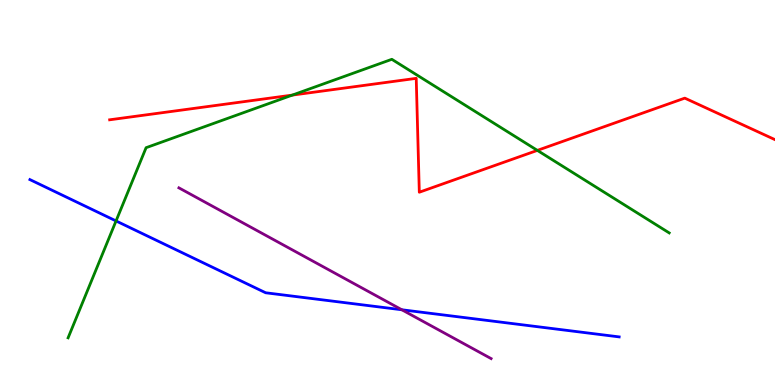[{'lines': ['blue', 'red'], 'intersections': []}, {'lines': ['green', 'red'], 'intersections': [{'x': 3.77, 'y': 7.53}, {'x': 6.93, 'y': 6.09}]}, {'lines': ['purple', 'red'], 'intersections': []}, {'lines': ['blue', 'green'], 'intersections': [{'x': 1.5, 'y': 4.26}]}, {'lines': ['blue', 'purple'], 'intersections': [{'x': 5.19, 'y': 1.95}]}, {'lines': ['green', 'purple'], 'intersections': []}]